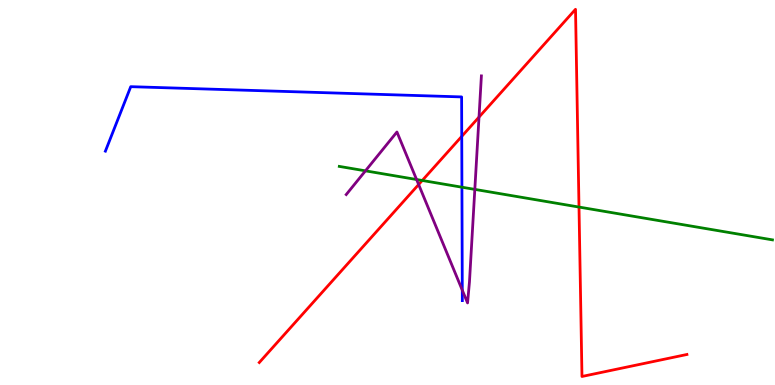[{'lines': ['blue', 'red'], 'intersections': [{'x': 5.96, 'y': 6.46}]}, {'lines': ['green', 'red'], 'intersections': [{'x': 5.45, 'y': 5.31}, {'x': 7.47, 'y': 4.62}]}, {'lines': ['purple', 'red'], 'intersections': [{'x': 5.4, 'y': 5.21}, {'x': 6.18, 'y': 6.96}]}, {'lines': ['blue', 'green'], 'intersections': [{'x': 5.96, 'y': 5.14}]}, {'lines': ['blue', 'purple'], 'intersections': [{'x': 5.96, 'y': 2.46}]}, {'lines': ['green', 'purple'], 'intersections': [{'x': 4.72, 'y': 5.56}, {'x': 5.38, 'y': 5.34}, {'x': 6.13, 'y': 5.08}]}]